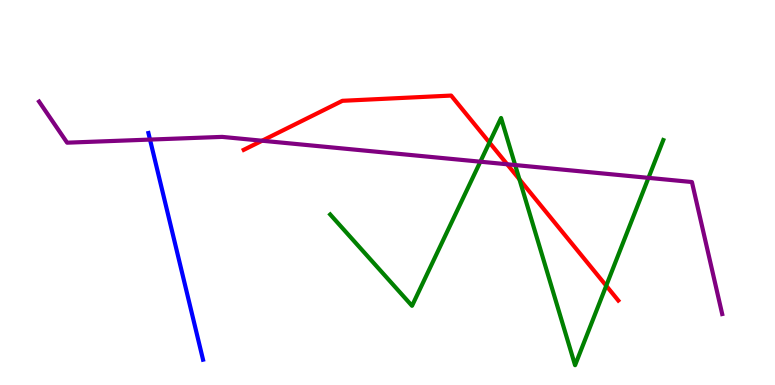[{'lines': ['blue', 'red'], 'intersections': []}, {'lines': ['green', 'red'], 'intersections': [{'x': 6.32, 'y': 6.3}, {'x': 6.7, 'y': 5.34}, {'x': 7.82, 'y': 2.58}]}, {'lines': ['purple', 'red'], 'intersections': [{'x': 3.38, 'y': 6.34}, {'x': 6.54, 'y': 5.73}]}, {'lines': ['blue', 'green'], 'intersections': []}, {'lines': ['blue', 'purple'], 'intersections': [{'x': 1.94, 'y': 6.37}]}, {'lines': ['green', 'purple'], 'intersections': [{'x': 6.2, 'y': 5.8}, {'x': 6.65, 'y': 5.71}, {'x': 8.37, 'y': 5.38}]}]